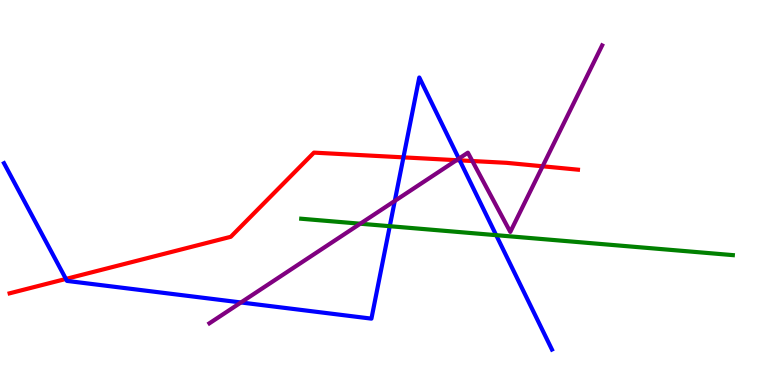[{'lines': ['blue', 'red'], 'intersections': [{'x': 0.851, 'y': 2.76}, {'x': 5.21, 'y': 5.91}, {'x': 5.93, 'y': 5.84}]}, {'lines': ['green', 'red'], 'intersections': []}, {'lines': ['purple', 'red'], 'intersections': [{'x': 5.89, 'y': 5.84}, {'x': 6.09, 'y': 5.82}, {'x': 7.0, 'y': 5.68}]}, {'lines': ['blue', 'green'], 'intersections': [{'x': 5.03, 'y': 4.12}, {'x': 6.4, 'y': 3.89}]}, {'lines': ['blue', 'purple'], 'intersections': [{'x': 3.11, 'y': 2.14}, {'x': 5.09, 'y': 4.78}, {'x': 5.92, 'y': 5.88}]}, {'lines': ['green', 'purple'], 'intersections': [{'x': 4.65, 'y': 4.19}]}]